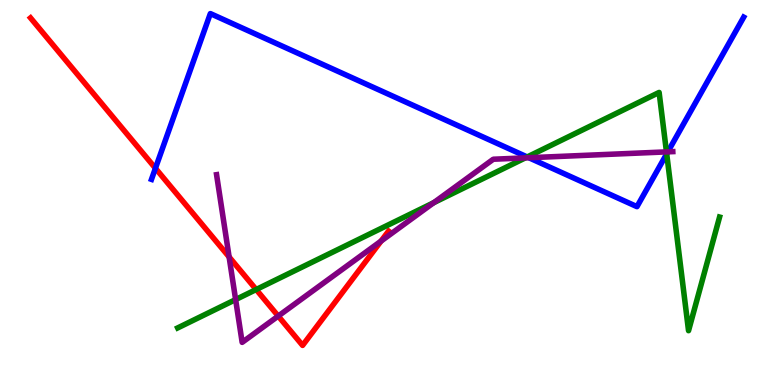[{'lines': ['blue', 'red'], 'intersections': [{'x': 2.01, 'y': 5.63}]}, {'lines': ['green', 'red'], 'intersections': [{'x': 3.31, 'y': 2.48}]}, {'lines': ['purple', 'red'], 'intersections': [{'x': 2.96, 'y': 3.33}, {'x': 3.59, 'y': 1.79}, {'x': 4.92, 'y': 3.74}]}, {'lines': ['blue', 'green'], 'intersections': [{'x': 6.8, 'y': 5.92}, {'x': 8.6, 'y': 6.0}]}, {'lines': ['blue', 'purple'], 'intersections': [{'x': 6.82, 'y': 5.9}, {'x': 8.62, 'y': 6.06}]}, {'lines': ['green', 'purple'], 'intersections': [{'x': 3.04, 'y': 2.22}, {'x': 5.6, 'y': 4.73}, {'x': 6.78, 'y': 5.9}, {'x': 8.6, 'y': 6.05}]}]